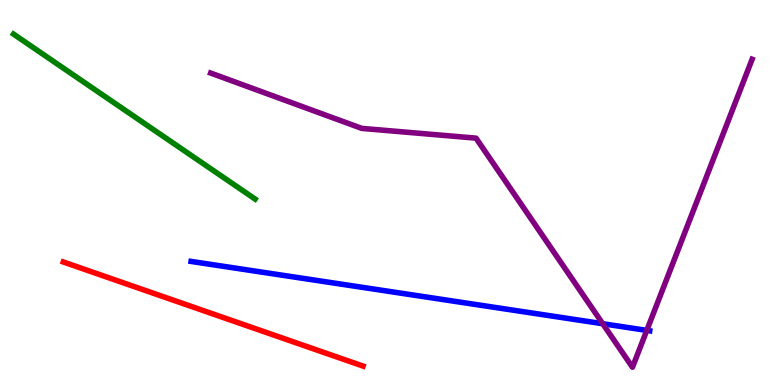[{'lines': ['blue', 'red'], 'intersections': []}, {'lines': ['green', 'red'], 'intersections': []}, {'lines': ['purple', 'red'], 'intersections': []}, {'lines': ['blue', 'green'], 'intersections': []}, {'lines': ['blue', 'purple'], 'intersections': [{'x': 7.78, 'y': 1.59}, {'x': 8.35, 'y': 1.42}]}, {'lines': ['green', 'purple'], 'intersections': []}]